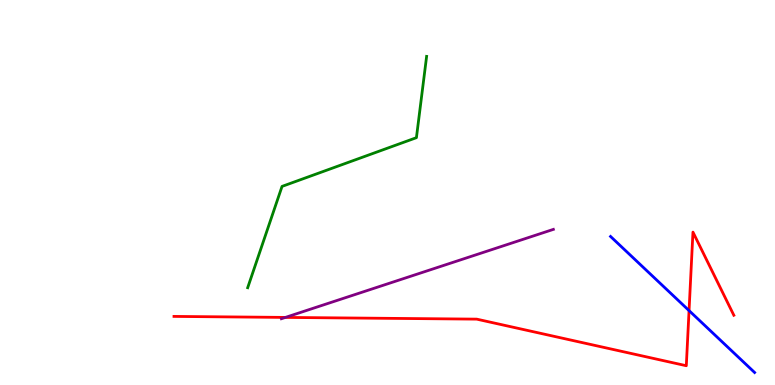[{'lines': ['blue', 'red'], 'intersections': [{'x': 8.89, 'y': 1.93}]}, {'lines': ['green', 'red'], 'intersections': []}, {'lines': ['purple', 'red'], 'intersections': [{'x': 3.68, 'y': 1.76}]}, {'lines': ['blue', 'green'], 'intersections': []}, {'lines': ['blue', 'purple'], 'intersections': []}, {'lines': ['green', 'purple'], 'intersections': []}]